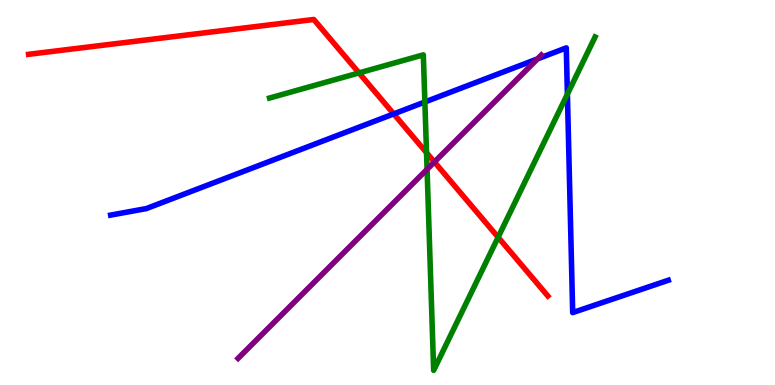[{'lines': ['blue', 'red'], 'intersections': [{'x': 5.08, 'y': 7.04}]}, {'lines': ['green', 'red'], 'intersections': [{'x': 4.63, 'y': 8.11}, {'x': 5.5, 'y': 6.03}, {'x': 6.43, 'y': 3.84}]}, {'lines': ['purple', 'red'], 'intersections': [{'x': 5.61, 'y': 5.79}]}, {'lines': ['blue', 'green'], 'intersections': [{'x': 5.48, 'y': 7.35}, {'x': 7.32, 'y': 7.55}]}, {'lines': ['blue', 'purple'], 'intersections': [{'x': 6.94, 'y': 8.47}]}, {'lines': ['green', 'purple'], 'intersections': [{'x': 5.51, 'y': 5.6}]}]